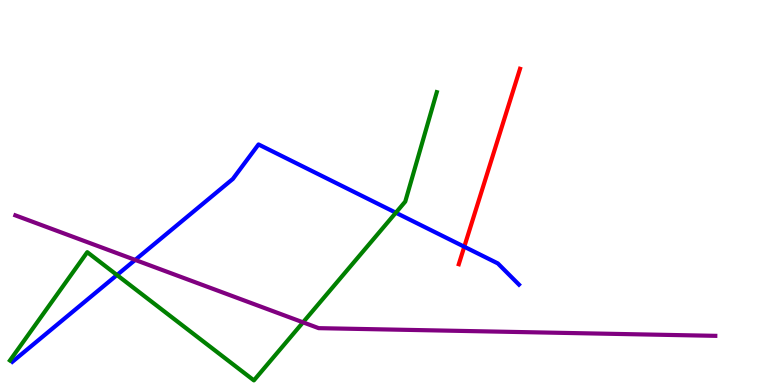[{'lines': ['blue', 'red'], 'intersections': [{'x': 5.99, 'y': 3.59}]}, {'lines': ['green', 'red'], 'intersections': []}, {'lines': ['purple', 'red'], 'intersections': []}, {'lines': ['blue', 'green'], 'intersections': [{'x': 1.51, 'y': 2.86}, {'x': 5.11, 'y': 4.48}]}, {'lines': ['blue', 'purple'], 'intersections': [{'x': 1.74, 'y': 3.25}]}, {'lines': ['green', 'purple'], 'intersections': [{'x': 3.91, 'y': 1.63}]}]